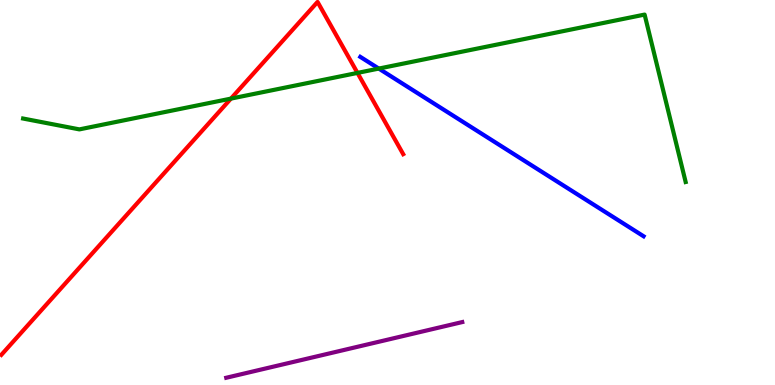[{'lines': ['blue', 'red'], 'intersections': []}, {'lines': ['green', 'red'], 'intersections': [{'x': 2.98, 'y': 7.44}, {'x': 4.61, 'y': 8.11}]}, {'lines': ['purple', 'red'], 'intersections': []}, {'lines': ['blue', 'green'], 'intersections': [{'x': 4.89, 'y': 8.22}]}, {'lines': ['blue', 'purple'], 'intersections': []}, {'lines': ['green', 'purple'], 'intersections': []}]